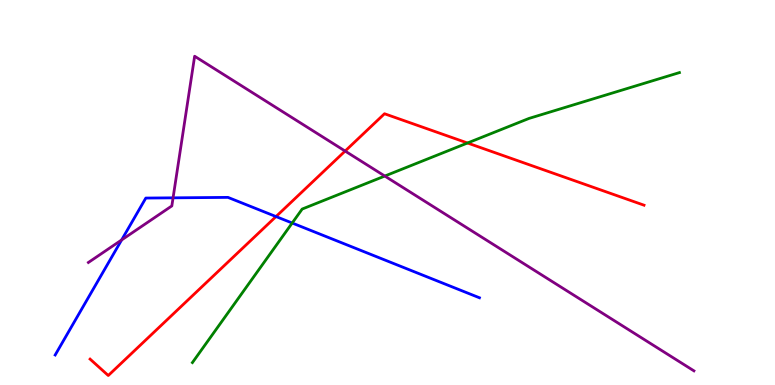[{'lines': ['blue', 'red'], 'intersections': [{'x': 3.56, 'y': 4.38}]}, {'lines': ['green', 'red'], 'intersections': [{'x': 6.03, 'y': 6.29}]}, {'lines': ['purple', 'red'], 'intersections': [{'x': 4.45, 'y': 6.08}]}, {'lines': ['blue', 'green'], 'intersections': [{'x': 3.77, 'y': 4.21}]}, {'lines': ['blue', 'purple'], 'intersections': [{'x': 1.57, 'y': 3.77}, {'x': 2.23, 'y': 4.86}]}, {'lines': ['green', 'purple'], 'intersections': [{'x': 4.96, 'y': 5.43}]}]